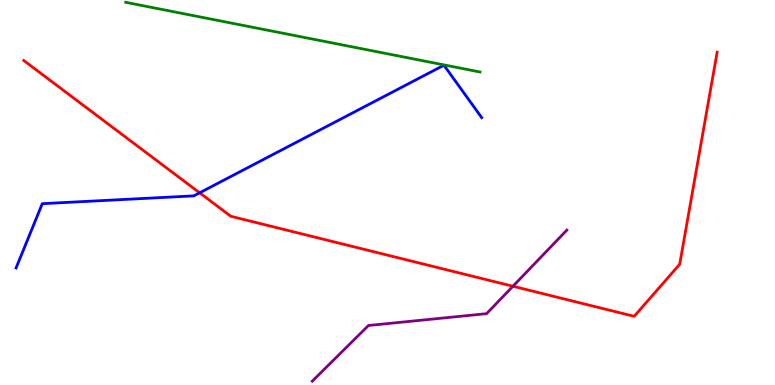[{'lines': ['blue', 'red'], 'intersections': [{'x': 2.58, 'y': 4.99}]}, {'lines': ['green', 'red'], 'intersections': []}, {'lines': ['purple', 'red'], 'intersections': [{'x': 6.62, 'y': 2.57}]}, {'lines': ['blue', 'green'], 'intersections': []}, {'lines': ['blue', 'purple'], 'intersections': []}, {'lines': ['green', 'purple'], 'intersections': []}]